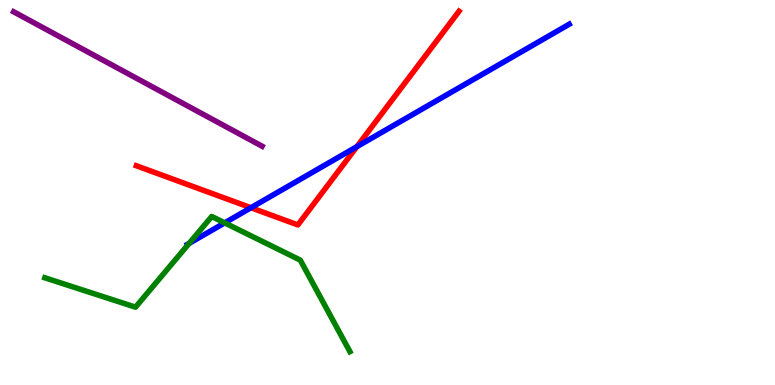[{'lines': ['blue', 'red'], 'intersections': [{'x': 3.24, 'y': 4.6}, {'x': 4.61, 'y': 6.19}]}, {'lines': ['green', 'red'], 'intersections': []}, {'lines': ['purple', 'red'], 'intersections': []}, {'lines': ['blue', 'green'], 'intersections': [{'x': 2.44, 'y': 3.68}, {'x': 2.9, 'y': 4.21}]}, {'lines': ['blue', 'purple'], 'intersections': []}, {'lines': ['green', 'purple'], 'intersections': []}]